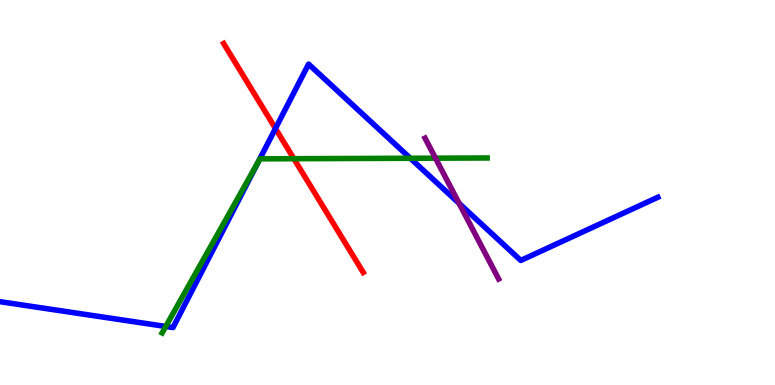[{'lines': ['blue', 'red'], 'intersections': [{'x': 3.55, 'y': 6.66}]}, {'lines': ['green', 'red'], 'intersections': [{'x': 3.79, 'y': 5.88}]}, {'lines': ['purple', 'red'], 'intersections': []}, {'lines': ['blue', 'green'], 'intersections': [{'x': 2.14, 'y': 1.52}, {'x': 3.33, 'y': 5.8}, {'x': 5.29, 'y': 5.89}]}, {'lines': ['blue', 'purple'], 'intersections': [{'x': 5.92, 'y': 4.72}]}, {'lines': ['green', 'purple'], 'intersections': [{'x': 5.62, 'y': 5.89}]}]